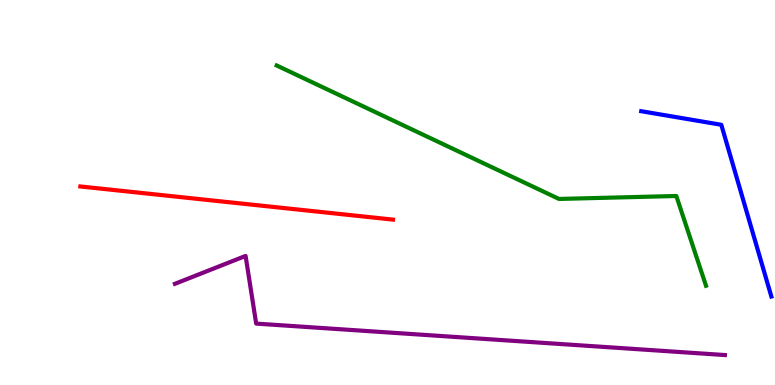[{'lines': ['blue', 'red'], 'intersections': []}, {'lines': ['green', 'red'], 'intersections': []}, {'lines': ['purple', 'red'], 'intersections': []}, {'lines': ['blue', 'green'], 'intersections': []}, {'lines': ['blue', 'purple'], 'intersections': []}, {'lines': ['green', 'purple'], 'intersections': []}]